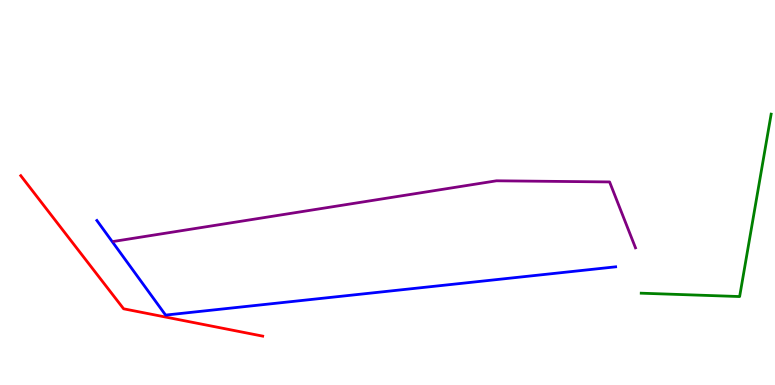[{'lines': ['blue', 'red'], 'intersections': []}, {'lines': ['green', 'red'], 'intersections': []}, {'lines': ['purple', 'red'], 'intersections': []}, {'lines': ['blue', 'green'], 'intersections': []}, {'lines': ['blue', 'purple'], 'intersections': []}, {'lines': ['green', 'purple'], 'intersections': []}]